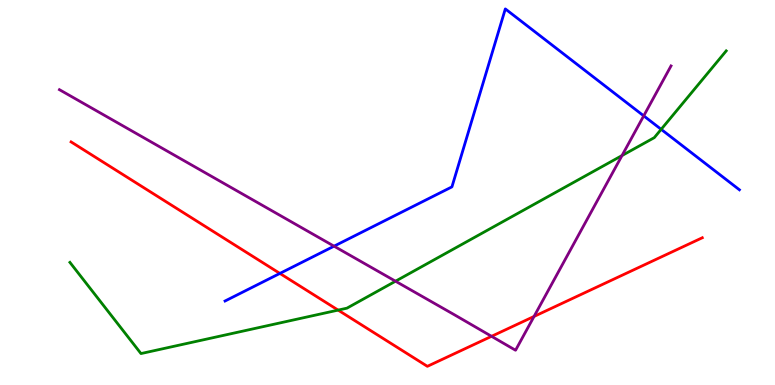[{'lines': ['blue', 'red'], 'intersections': [{'x': 3.61, 'y': 2.9}]}, {'lines': ['green', 'red'], 'intersections': [{'x': 4.36, 'y': 1.95}]}, {'lines': ['purple', 'red'], 'intersections': [{'x': 6.34, 'y': 1.26}, {'x': 6.89, 'y': 1.78}]}, {'lines': ['blue', 'green'], 'intersections': [{'x': 8.53, 'y': 6.64}]}, {'lines': ['blue', 'purple'], 'intersections': [{'x': 4.31, 'y': 3.61}, {'x': 8.31, 'y': 6.99}]}, {'lines': ['green', 'purple'], 'intersections': [{'x': 5.1, 'y': 2.7}, {'x': 8.03, 'y': 5.96}]}]